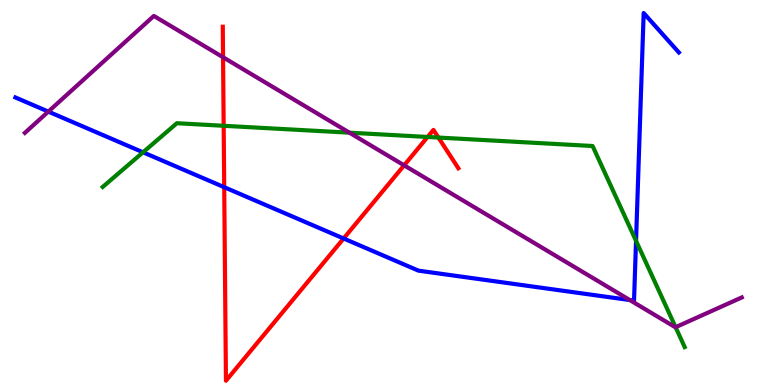[{'lines': ['blue', 'red'], 'intersections': [{'x': 2.89, 'y': 5.14}, {'x': 4.43, 'y': 3.81}]}, {'lines': ['green', 'red'], 'intersections': [{'x': 2.89, 'y': 6.73}, {'x': 5.52, 'y': 6.44}, {'x': 5.66, 'y': 6.43}]}, {'lines': ['purple', 'red'], 'intersections': [{'x': 2.88, 'y': 8.51}, {'x': 5.21, 'y': 5.71}]}, {'lines': ['blue', 'green'], 'intersections': [{'x': 1.85, 'y': 6.04}, {'x': 8.21, 'y': 3.74}]}, {'lines': ['blue', 'purple'], 'intersections': [{'x': 0.624, 'y': 7.1}, {'x': 8.13, 'y': 2.21}]}, {'lines': ['green', 'purple'], 'intersections': [{'x': 4.51, 'y': 6.55}, {'x': 8.72, 'y': 1.5}]}]